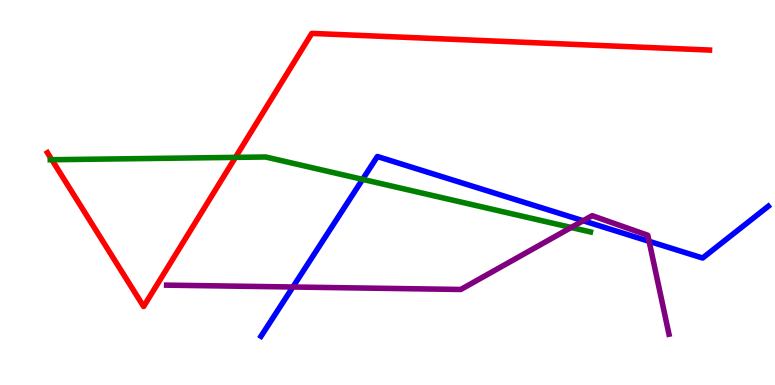[{'lines': ['blue', 'red'], 'intersections': []}, {'lines': ['green', 'red'], 'intersections': [{'x': 0.669, 'y': 5.85}, {'x': 3.04, 'y': 5.91}]}, {'lines': ['purple', 'red'], 'intersections': []}, {'lines': ['blue', 'green'], 'intersections': [{'x': 4.68, 'y': 5.34}]}, {'lines': ['blue', 'purple'], 'intersections': [{'x': 3.78, 'y': 2.55}, {'x': 7.52, 'y': 4.27}, {'x': 8.38, 'y': 3.73}]}, {'lines': ['green', 'purple'], 'intersections': [{'x': 7.37, 'y': 4.09}]}]